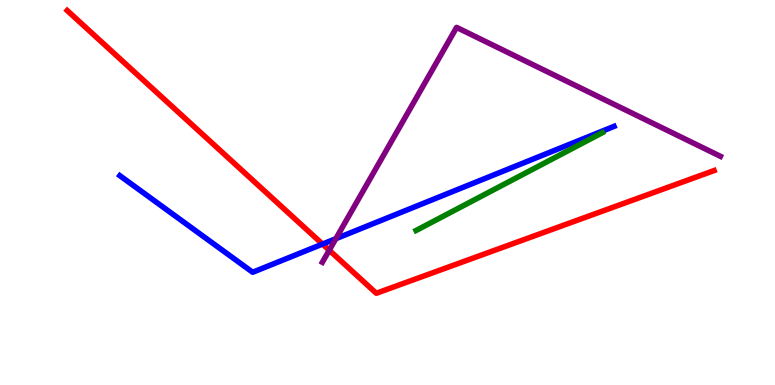[{'lines': ['blue', 'red'], 'intersections': [{'x': 4.16, 'y': 3.66}]}, {'lines': ['green', 'red'], 'intersections': []}, {'lines': ['purple', 'red'], 'intersections': [{'x': 4.25, 'y': 3.5}]}, {'lines': ['blue', 'green'], 'intersections': []}, {'lines': ['blue', 'purple'], 'intersections': [{'x': 4.33, 'y': 3.8}]}, {'lines': ['green', 'purple'], 'intersections': []}]